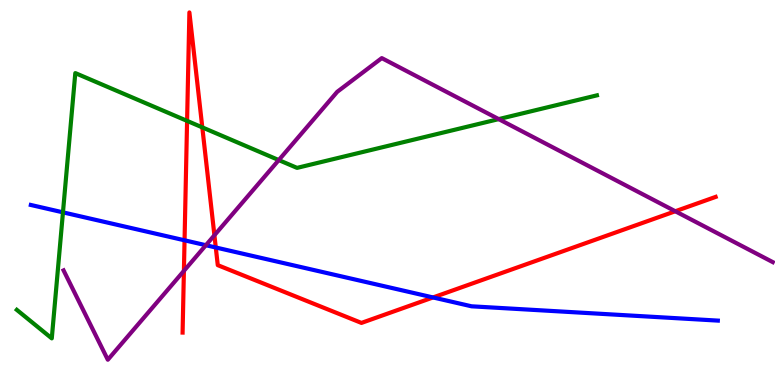[{'lines': ['blue', 'red'], 'intersections': [{'x': 2.38, 'y': 3.76}, {'x': 2.78, 'y': 3.57}, {'x': 5.59, 'y': 2.27}]}, {'lines': ['green', 'red'], 'intersections': [{'x': 2.41, 'y': 6.86}, {'x': 2.61, 'y': 6.69}]}, {'lines': ['purple', 'red'], 'intersections': [{'x': 2.37, 'y': 2.96}, {'x': 2.77, 'y': 3.89}, {'x': 8.71, 'y': 4.51}]}, {'lines': ['blue', 'green'], 'intersections': [{'x': 0.812, 'y': 4.48}]}, {'lines': ['blue', 'purple'], 'intersections': [{'x': 2.66, 'y': 3.63}]}, {'lines': ['green', 'purple'], 'intersections': [{'x': 3.6, 'y': 5.84}, {'x': 6.43, 'y': 6.91}]}]